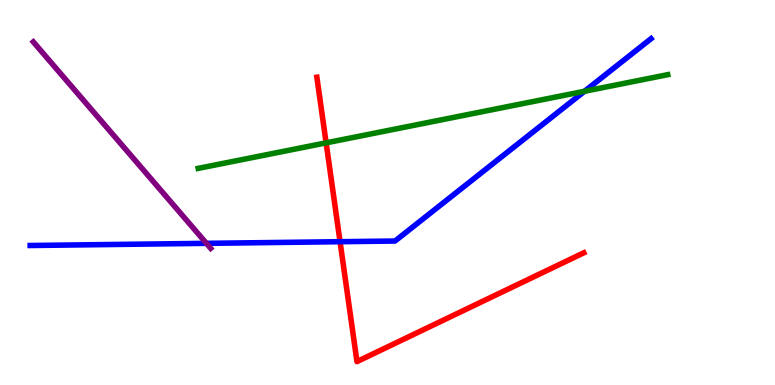[{'lines': ['blue', 'red'], 'intersections': [{'x': 4.39, 'y': 3.72}]}, {'lines': ['green', 'red'], 'intersections': [{'x': 4.21, 'y': 6.29}]}, {'lines': ['purple', 'red'], 'intersections': []}, {'lines': ['blue', 'green'], 'intersections': [{'x': 7.54, 'y': 7.63}]}, {'lines': ['blue', 'purple'], 'intersections': [{'x': 2.66, 'y': 3.68}]}, {'lines': ['green', 'purple'], 'intersections': []}]